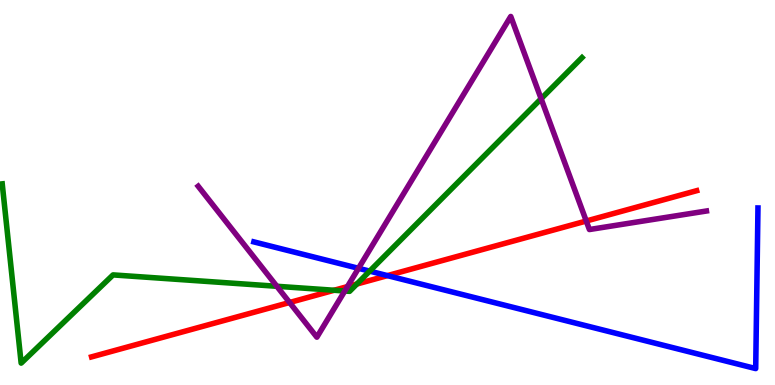[{'lines': ['blue', 'red'], 'intersections': [{'x': 5.0, 'y': 2.84}]}, {'lines': ['green', 'red'], 'intersections': [{'x': 4.31, 'y': 2.46}, {'x': 4.6, 'y': 2.62}]}, {'lines': ['purple', 'red'], 'intersections': [{'x': 3.74, 'y': 2.14}, {'x': 4.48, 'y': 2.56}, {'x': 7.56, 'y': 4.26}]}, {'lines': ['blue', 'green'], 'intersections': [{'x': 4.77, 'y': 2.96}]}, {'lines': ['blue', 'purple'], 'intersections': [{'x': 4.63, 'y': 3.03}]}, {'lines': ['green', 'purple'], 'intersections': [{'x': 3.57, 'y': 2.56}, {'x': 4.45, 'y': 2.44}, {'x': 6.98, 'y': 7.44}]}]